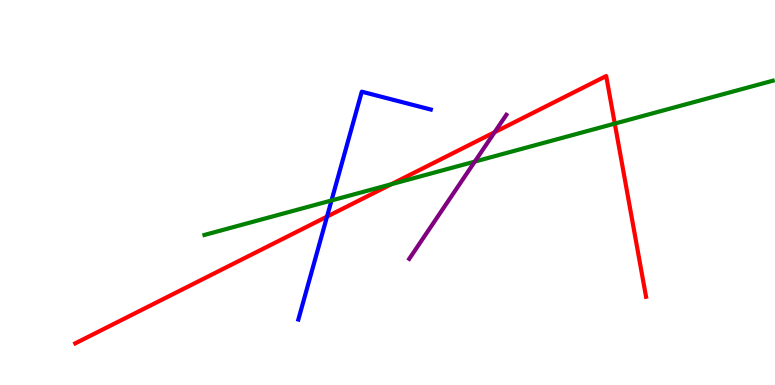[{'lines': ['blue', 'red'], 'intersections': [{'x': 4.22, 'y': 4.37}]}, {'lines': ['green', 'red'], 'intersections': [{'x': 5.05, 'y': 5.21}, {'x': 7.93, 'y': 6.79}]}, {'lines': ['purple', 'red'], 'intersections': [{'x': 6.38, 'y': 6.57}]}, {'lines': ['blue', 'green'], 'intersections': [{'x': 4.28, 'y': 4.79}]}, {'lines': ['blue', 'purple'], 'intersections': []}, {'lines': ['green', 'purple'], 'intersections': [{'x': 6.13, 'y': 5.8}]}]